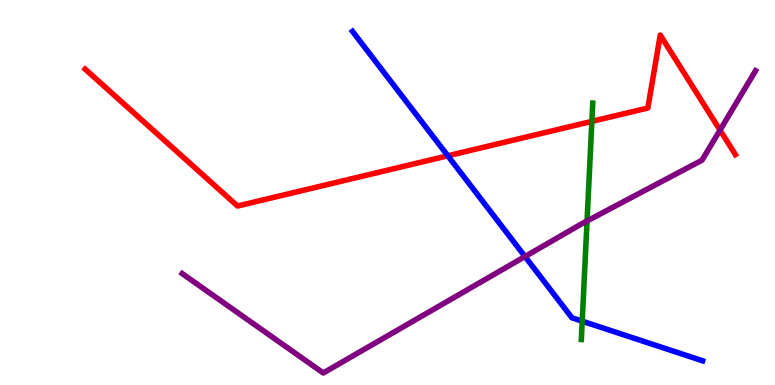[{'lines': ['blue', 'red'], 'intersections': [{'x': 5.78, 'y': 5.95}]}, {'lines': ['green', 'red'], 'intersections': [{'x': 7.64, 'y': 6.85}]}, {'lines': ['purple', 'red'], 'intersections': [{'x': 9.29, 'y': 6.62}]}, {'lines': ['blue', 'green'], 'intersections': [{'x': 7.51, 'y': 1.66}]}, {'lines': ['blue', 'purple'], 'intersections': [{'x': 6.77, 'y': 3.34}]}, {'lines': ['green', 'purple'], 'intersections': [{'x': 7.57, 'y': 4.26}]}]